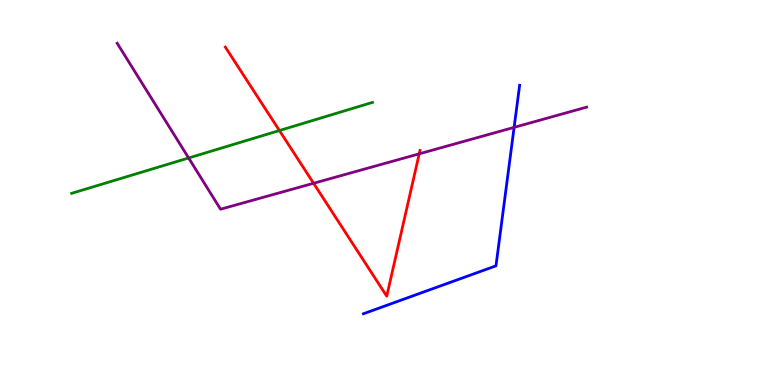[{'lines': ['blue', 'red'], 'intersections': []}, {'lines': ['green', 'red'], 'intersections': [{'x': 3.61, 'y': 6.61}]}, {'lines': ['purple', 'red'], 'intersections': [{'x': 4.05, 'y': 5.24}, {'x': 5.41, 'y': 6.0}]}, {'lines': ['blue', 'green'], 'intersections': []}, {'lines': ['blue', 'purple'], 'intersections': [{'x': 6.63, 'y': 6.69}]}, {'lines': ['green', 'purple'], 'intersections': [{'x': 2.43, 'y': 5.9}]}]